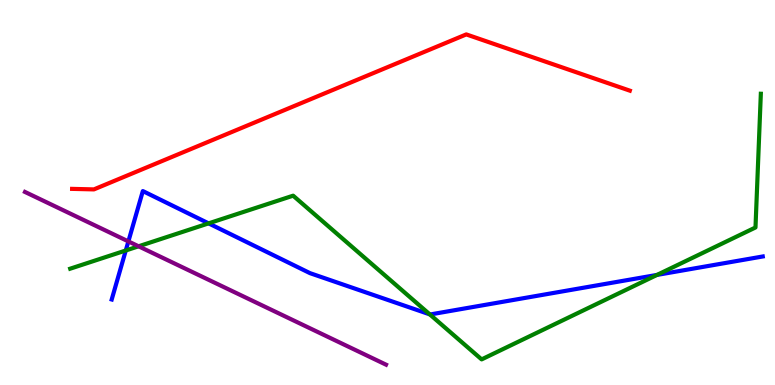[{'lines': ['blue', 'red'], 'intersections': []}, {'lines': ['green', 'red'], 'intersections': []}, {'lines': ['purple', 'red'], 'intersections': []}, {'lines': ['blue', 'green'], 'intersections': [{'x': 1.62, 'y': 3.49}, {'x': 2.69, 'y': 4.2}, {'x': 5.55, 'y': 1.83}, {'x': 8.48, 'y': 2.86}]}, {'lines': ['blue', 'purple'], 'intersections': [{'x': 1.66, 'y': 3.73}]}, {'lines': ['green', 'purple'], 'intersections': [{'x': 1.79, 'y': 3.6}]}]